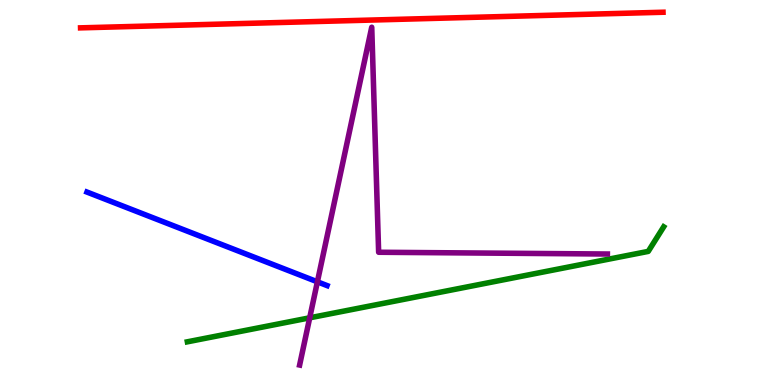[{'lines': ['blue', 'red'], 'intersections': []}, {'lines': ['green', 'red'], 'intersections': []}, {'lines': ['purple', 'red'], 'intersections': []}, {'lines': ['blue', 'green'], 'intersections': []}, {'lines': ['blue', 'purple'], 'intersections': [{'x': 4.1, 'y': 2.68}]}, {'lines': ['green', 'purple'], 'intersections': [{'x': 4.0, 'y': 1.75}]}]